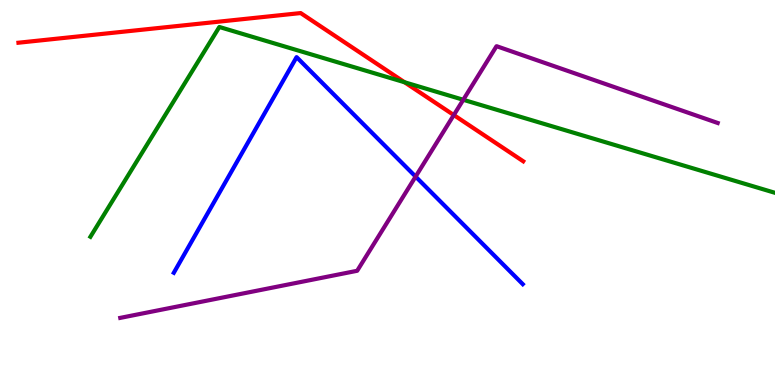[{'lines': ['blue', 'red'], 'intersections': []}, {'lines': ['green', 'red'], 'intersections': [{'x': 5.22, 'y': 7.86}]}, {'lines': ['purple', 'red'], 'intersections': [{'x': 5.86, 'y': 7.01}]}, {'lines': ['blue', 'green'], 'intersections': []}, {'lines': ['blue', 'purple'], 'intersections': [{'x': 5.36, 'y': 5.41}]}, {'lines': ['green', 'purple'], 'intersections': [{'x': 5.98, 'y': 7.41}]}]